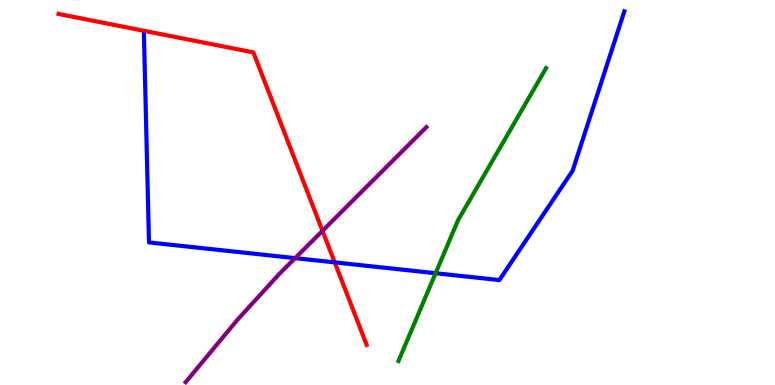[{'lines': ['blue', 'red'], 'intersections': [{'x': 4.32, 'y': 3.18}]}, {'lines': ['green', 'red'], 'intersections': []}, {'lines': ['purple', 'red'], 'intersections': [{'x': 4.16, 'y': 4.0}]}, {'lines': ['blue', 'green'], 'intersections': [{'x': 5.62, 'y': 2.9}]}, {'lines': ['blue', 'purple'], 'intersections': [{'x': 3.81, 'y': 3.3}]}, {'lines': ['green', 'purple'], 'intersections': []}]